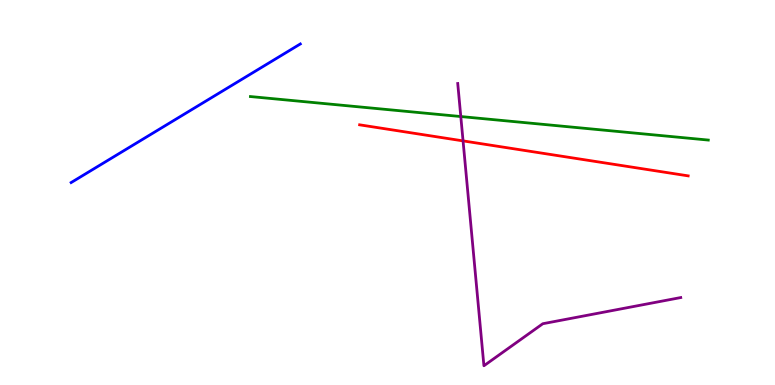[{'lines': ['blue', 'red'], 'intersections': []}, {'lines': ['green', 'red'], 'intersections': []}, {'lines': ['purple', 'red'], 'intersections': [{'x': 5.97, 'y': 6.34}]}, {'lines': ['blue', 'green'], 'intersections': []}, {'lines': ['blue', 'purple'], 'intersections': []}, {'lines': ['green', 'purple'], 'intersections': [{'x': 5.95, 'y': 6.97}]}]